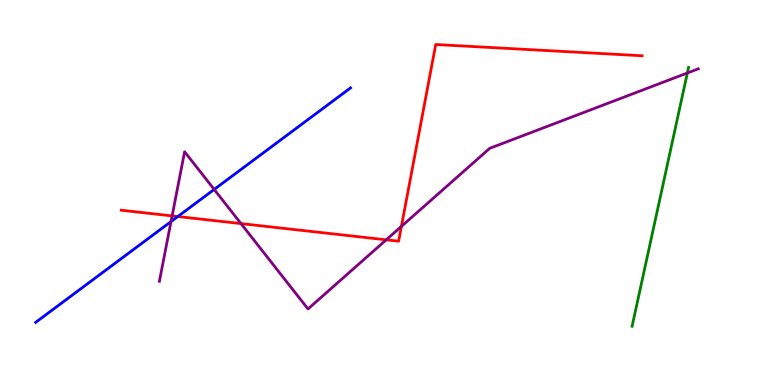[{'lines': ['blue', 'red'], 'intersections': [{'x': 2.29, 'y': 4.38}]}, {'lines': ['green', 'red'], 'intersections': []}, {'lines': ['purple', 'red'], 'intersections': [{'x': 2.22, 'y': 4.39}, {'x': 3.11, 'y': 4.19}, {'x': 4.98, 'y': 3.77}, {'x': 5.18, 'y': 4.12}]}, {'lines': ['blue', 'green'], 'intersections': []}, {'lines': ['blue', 'purple'], 'intersections': [{'x': 2.21, 'y': 4.24}, {'x': 2.76, 'y': 5.08}]}, {'lines': ['green', 'purple'], 'intersections': [{'x': 8.87, 'y': 8.1}]}]